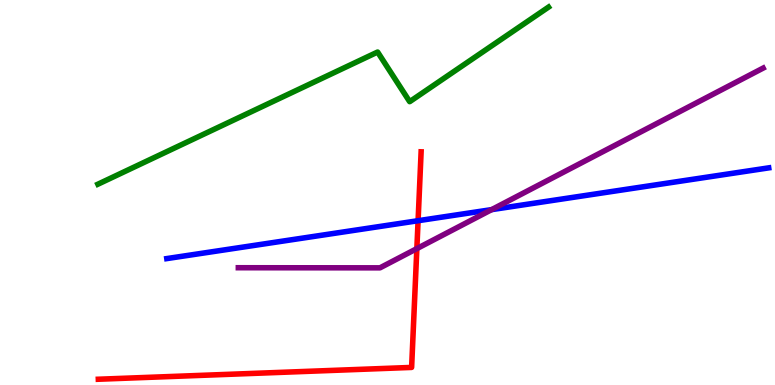[{'lines': ['blue', 'red'], 'intersections': [{'x': 5.39, 'y': 4.27}]}, {'lines': ['green', 'red'], 'intersections': []}, {'lines': ['purple', 'red'], 'intersections': [{'x': 5.38, 'y': 3.54}]}, {'lines': ['blue', 'green'], 'intersections': []}, {'lines': ['blue', 'purple'], 'intersections': [{'x': 6.34, 'y': 4.56}]}, {'lines': ['green', 'purple'], 'intersections': []}]